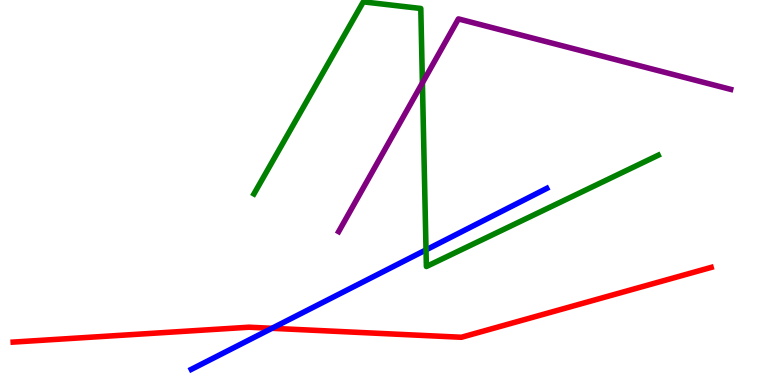[{'lines': ['blue', 'red'], 'intersections': [{'x': 3.51, 'y': 1.47}]}, {'lines': ['green', 'red'], 'intersections': []}, {'lines': ['purple', 'red'], 'intersections': []}, {'lines': ['blue', 'green'], 'intersections': [{'x': 5.5, 'y': 3.51}]}, {'lines': ['blue', 'purple'], 'intersections': []}, {'lines': ['green', 'purple'], 'intersections': [{'x': 5.45, 'y': 7.85}]}]